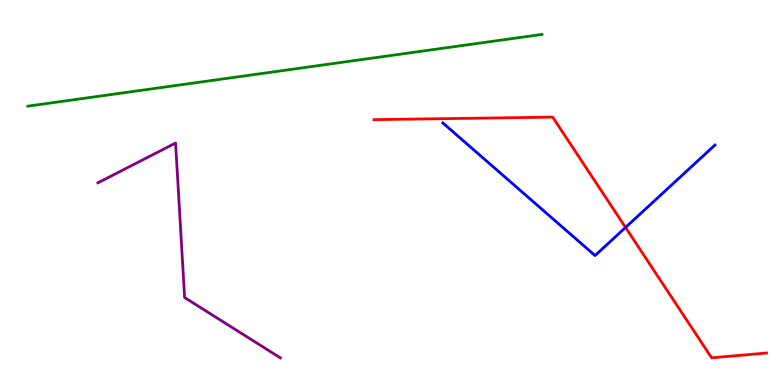[{'lines': ['blue', 'red'], 'intersections': [{'x': 8.07, 'y': 4.09}]}, {'lines': ['green', 'red'], 'intersections': []}, {'lines': ['purple', 'red'], 'intersections': []}, {'lines': ['blue', 'green'], 'intersections': []}, {'lines': ['blue', 'purple'], 'intersections': []}, {'lines': ['green', 'purple'], 'intersections': []}]